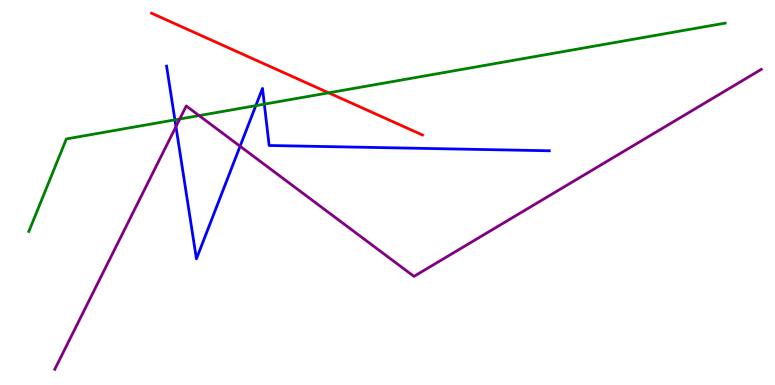[{'lines': ['blue', 'red'], 'intersections': []}, {'lines': ['green', 'red'], 'intersections': [{'x': 4.24, 'y': 7.59}]}, {'lines': ['purple', 'red'], 'intersections': []}, {'lines': ['blue', 'green'], 'intersections': [{'x': 2.26, 'y': 6.89}, {'x': 3.3, 'y': 7.26}, {'x': 3.41, 'y': 7.3}]}, {'lines': ['blue', 'purple'], 'intersections': [{'x': 2.27, 'y': 6.71}, {'x': 3.1, 'y': 6.2}]}, {'lines': ['green', 'purple'], 'intersections': [{'x': 2.32, 'y': 6.91}, {'x': 2.57, 'y': 7.0}]}]